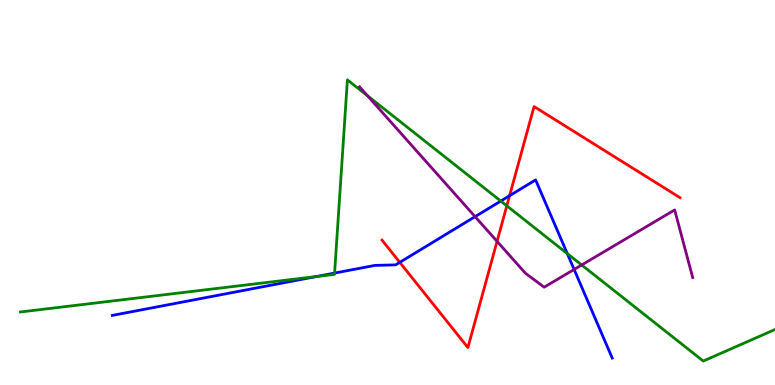[{'lines': ['blue', 'red'], 'intersections': [{'x': 5.16, 'y': 3.19}, {'x': 6.58, 'y': 4.92}]}, {'lines': ['green', 'red'], 'intersections': [{'x': 6.54, 'y': 4.65}]}, {'lines': ['purple', 'red'], 'intersections': [{'x': 6.41, 'y': 3.73}]}, {'lines': ['blue', 'green'], 'intersections': [{'x': 4.08, 'y': 2.82}, {'x': 4.32, 'y': 2.91}, {'x': 6.46, 'y': 4.78}, {'x': 7.32, 'y': 3.41}]}, {'lines': ['blue', 'purple'], 'intersections': [{'x': 6.13, 'y': 4.37}, {'x': 7.41, 'y': 3.0}]}, {'lines': ['green', 'purple'], 'intersections': [{'x': 4.74, 'y': 7.51}, {'x': 7.51, 'y': 3.12}]}]